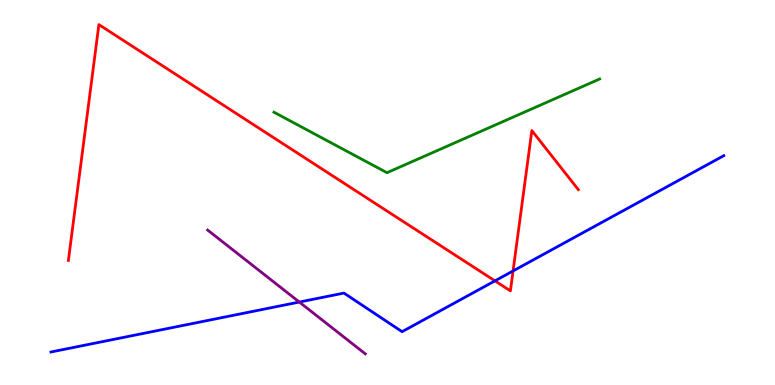[{'lines': ['blue', 'red'], 'intersections': [{'x': 6.39, 'y': 2.7}, {'x': 6.62, 'y': 2.96}]}, {'lines': ['green', 'red'], 'intersections': []}, {'lines': ['purple', 'red'], 'intersections': []}, {'lines': ['blue', 'green'], 'intersections': []}, {'lines': ['blue', 'purple'], 'intersections': [{'x': 3.86, 'y': 2.15}]}, {'lines': ['green', 'purple'], 'intersections': []}]